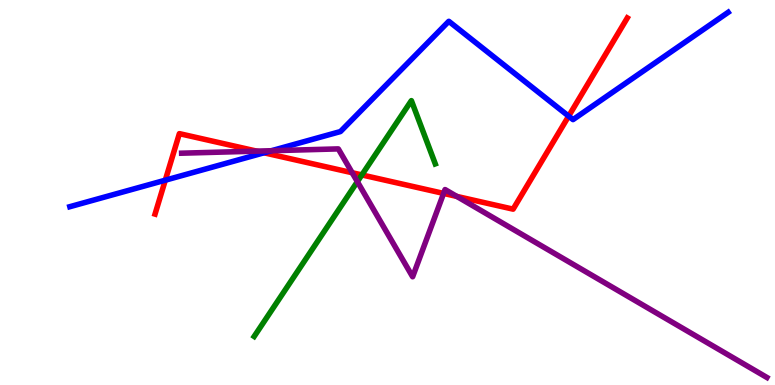[{'lines': ['blue', 'red'], 'intersections': [{'x': 2.13, 'y': 5.32}, {'x': 3.41, 'y': 6.03}, {'x': 7.34, 'y': 6.98}]}, {'lines': ['green', 'red'], 'intersections': [{'x': 4.67, 'y': 5.46}]}, {'lines': ['purple', 'red'], 'intersections': [{'x': 3.31, 'y': 6.07}, {'x': 4.54, 'y': 5.51}, {'x': 5.72, 'y': 4.98}, {'x': 5.89, 'y': 4.9}]}, {'lines': ['blue', 'green'], 'intersections': []}, {'lines': ['blue', 'purple'], 'intersections': [{'x': 3.5, 'y': 6.08}]}, {'lines': ['green', 'purple'], 'intersections': [{'x': 4.61, 'y': 5.28}]}]